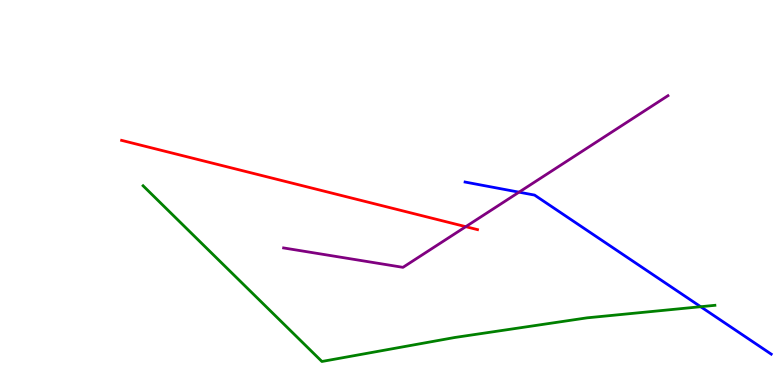[{'lines': ['blue', 'red'], 'intersections': []}, {'lines': ['green', 'red'], 'intersections': []}, {'lines': ['purple', 'red'], 'intersections': [{'x': 6.01, 'y': 4.11}]}, {'lines': ['blue', 'green'], 'intersections': [{'x': 9.04, 'y': 2.03}]}, {'lines': ['blue', 'purple'], 'intersections': [{'x': 6.7, 'y': 5.01}]}, {'lines': ['green', 'purple'], 'intersections': []}]